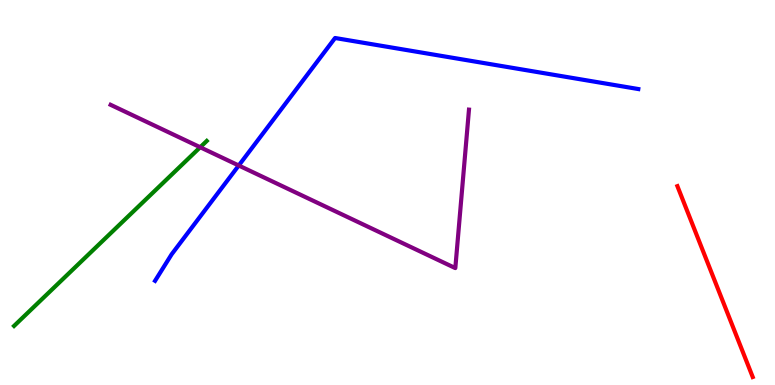[{'lines': ['blue', 'red'], 'intersections': []}, {'lines': ['green', 'red'], 'intersections': []}, {'lines': ['purple', 'red'], 'intersections': []}, {'lines': ['blue', 'green'], 'intersections': []}, {'lines': ['blue', 'purple'], 'intersections': [{'x': 3.08, 'y': 5.7}]}, {'lines': ['green', 'purple'], 'intersections': [{'x': 2.58, 'y': 6.18}]}]